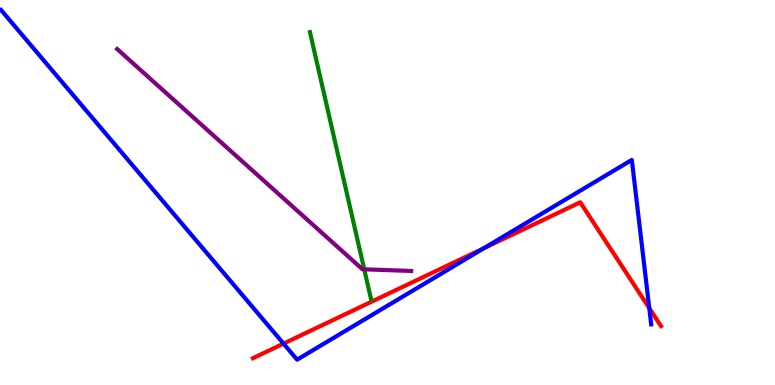[{'lines': ['blue', 'red'], 'intersections': [{'x': 3.66, 'y': 1.07}, {'x': 6.25, 'y': 3.55}, {'x': 8.38, 'y': 2.0}]}, {'lines': ['green', 'red'], 'intersections': []}, {'lines': ['purple', 'red'], 'intersections': []}, {'lines': ['blue', 'green'], 'intersections': []}, {'lines': ['blue', 'purple'], 'intersections': []}, {'lines': ['green', 'purple'], 'intersections': [{'x': 4.7, 'y': 3.0}]}]